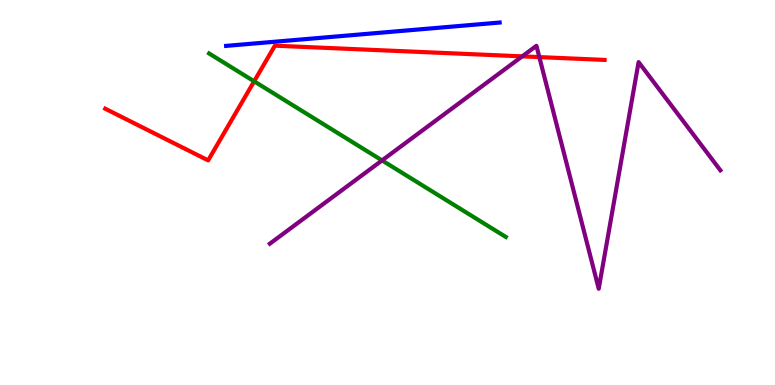[{'lines': ['blue', 'red'], 'intersections': []}, {'lines': ['green', 'red'], 'intersections': [{'x': 3.28, 'y': 7.89}]}, {'lines': ['purple', 'red'], 'intersections': [{'x': 6.74, 'y': 8.54}, {'x': 6.96, 'y': 8.52}]}, {'lines': ['blue', 'green'], 'intersections': []}, {'lines': ['blue', 'purple'], 'intersections': []}, {'lines': ['green', 'purple'], 'intersections': [{'x': 4.93, 'y': 5.83}]}]